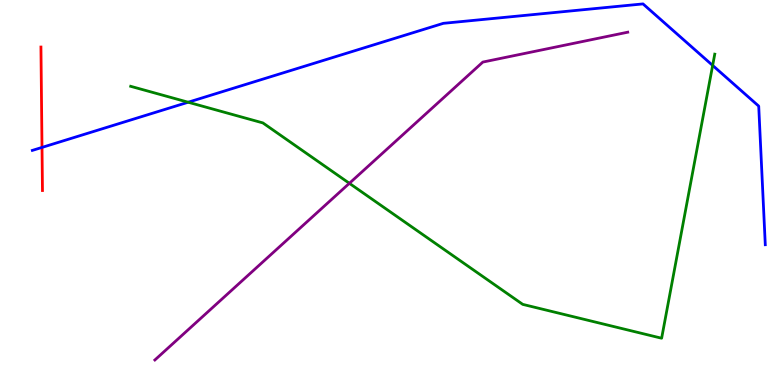[{'lines': ['blue', 'red'], 'intersections': [{'x': 0.542, 'y': 6.17}]}, {'lines': ['green', 'red'], 'intersections': []}, {'lines': ['purple', 'red'], 'intersections': []}, {'lines': ['blue', 'green'], 'intersections': [{'x': 2.43, 'y': 7.34}, {'x': 9.2, 'y': 8.3}]}, {'lines': ['blue', 'purple'], 'intersections': []}, {'lines': ['green', 'purple'], 'intersections': [{'x': 4.51, 'y': 5.24}]}]